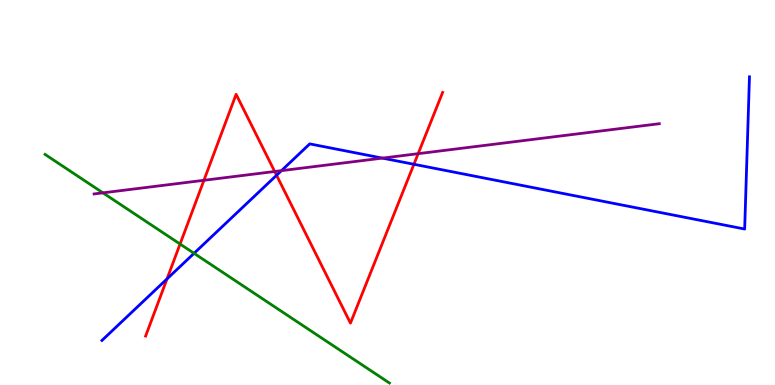[{'lines': ['blue', 'red'], 'intersections': [{'x': 2.16, 'y': 2.76}, {'x': 3.57, 'y': 5.45}, {'x': 5.34, 'y': 5.73}]}, {'lines': ['green', 'red'], 'intersections': [{'x': 2.32, 'y': 3.66}]}, {'lines': ['purple', 'red'], 'intersections': [{'x': 2.63, 'y': 5.32}, {'x': 3.54, 'y': 5.55}, {'x': 5.4, 'y': 6.01}]}, {'lines': ['blue', 'green'], 'intersections': [{'x': 2.5, 'y': 3.42}]}, {'lines': ['blue', 'purple'], 'intersections': [{'x': 3.63, 'y': 5.57}, {'x': 4.93, 'y': 5.89}]}, {'lines': ['green', 'purple'], 'intersections': [{'x': 1.33, 'y': 4.99}]}]